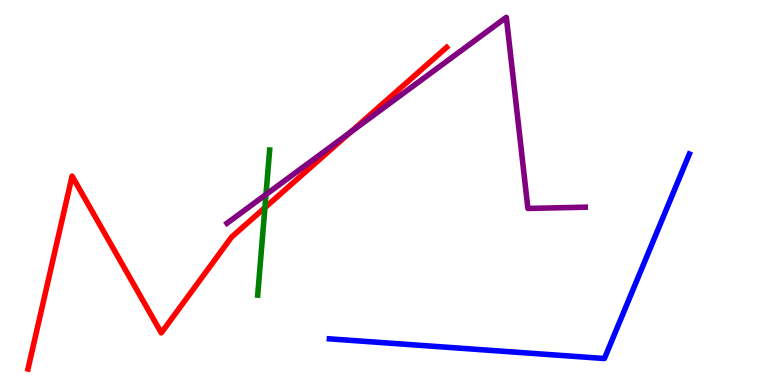[{'lines': ['blue', 'red'], 'intersections': []}, {'lines': ['green', 'red'], 'intersections': [{'x': 3.42, 'y': 4.61}]}, {'lines': ['purple', 'red'], 'intersections': [{'x': 4.52, 'y': 6.56}]}, {'lines': ['blue', 'green'], 'intersections': []}, {'lines': ['blue', 'purple'], 'intersections': []}, {'lines': ['green', 'purple'], 'intersections': [{'x': 3.43, 'y': 4.95}]}]